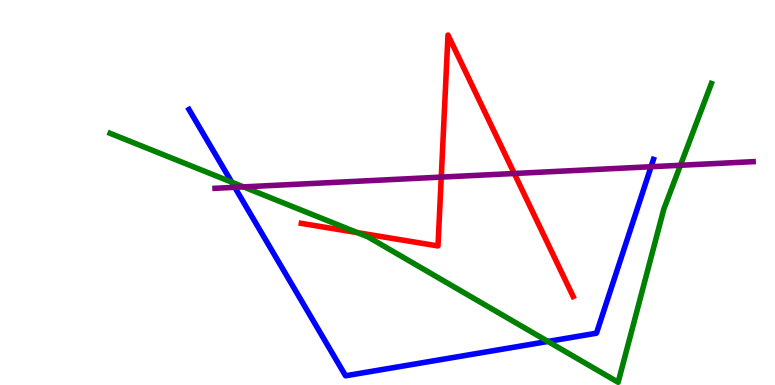[{'lines': ['blue', 'red'], 'intersections': []}, {'lines': ['green', 'red'], 'intersections': [{'x': 4.61, 'y': 3.96}]}, {'lines': ['purple', 'red'], 'intersections': [{'x': 5.69, 'y': 5.4}, {'x': 6.64, 'y': 5.49}]}, {'lines': ['blue', 'green'], 'intersections': [{'x': 2.99, 'y': 5.27}, {'x': 7.07, 'y': 1.13}]}, {'lines': ['blue', 'purple'], 'intersections': [{'x': 3.03, 'y': 5.13}, {'x': 8.4, 'y': 5.67}]}, {'lines': ['green', 'purple'], 'intersections': [{'x': 3.14, 'y': 5.15}, {'x': 8.78, 'y': 5.71}]}]